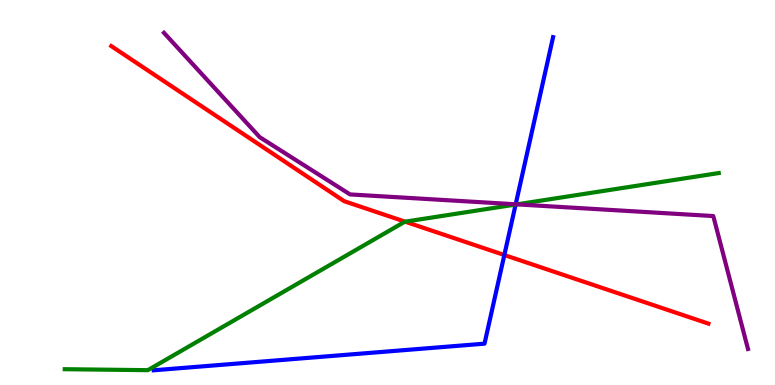[{'lines': ['blue', 'red'], 'intersections': [{'x': 6.51, 'y': 3.38}]}, {'lines': ['green', 'red'], 'intersections': [{'x': 5.23, 'y': 4.24}]}, {'lines': ['purple', 'red'], 'intersections': []}, {'lines': ['blue', 'green'], 'intersections': [{'x': 6.65, 'y': 4.69}]}, {'lines': ['blue', 'purple'], 'intersections': [{'x': 6.65, 'y': 4.69}]}, {'lines': ['green', 'purple'], 'intersections': [{'x': 6.67, 'y': 4.69}]}]